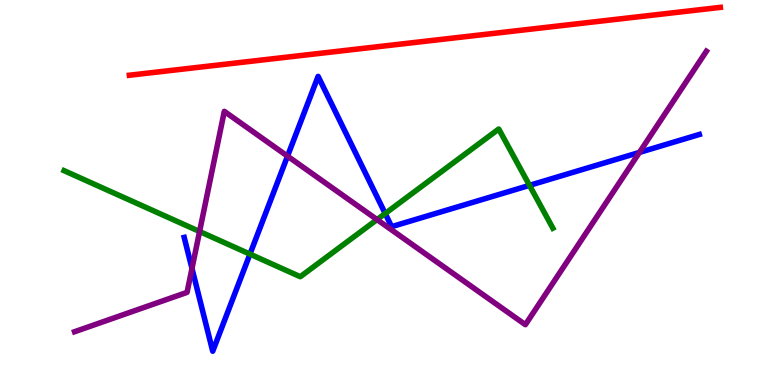[{'lines': ['blue', 'red'], 'intersections': []}, {'lines': ['green', 'red'], 'intersections': []}, {'lines': ['purple', 'red'], 'intersections': []}, {'lines': ['blue', 'green'], 'intersections': [{'x': 3.23, 'y': 3.4}, {'x': 4.97, 'y': 4.45}, {'x': 6.83, 'y': 5.19}]}, {'lines': ['blue', 'purple'], 'intersections': [{'x': 2.48, 'y': 3.03}, {'x': 3.71, 'y': 5.94}, {'x': 8.25, 'y': 6.04}]}, {'lines': ['green', 'purple'], 'intersections': [{'x': 2.58, 'y': 3.99}, {'x': 4.87, 'y': 4.3}]}]